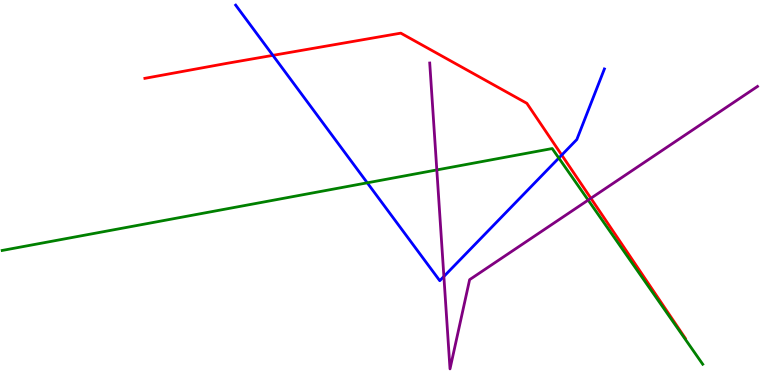[{'lines': ['blue', 'red'], 'intersections': [{'x': 3.52, 'y': 8.56}, {'x': 7.25, 'y': 5.97}]}, {'lines': ['green', 'red'], 'intersections': []}, {'lines': ['purple', 'red'], 'intersections': [{'x': 7.62, 'y': 4.85}]}, {'lines': ['blue', 'green'], 'intersections': [{'x': 4.74, 'y': 5.25}, {'x': 7.21, 'y': 5.89}]}, {'lines': ['blue', 'purple'], 'intersections': [{'x': 5.73, 'y': 2.82}]}, {'lines': ['green', 'purple'], 'intersections': [{'x': 5.64, 'y': 5.59}, {'x': 7.59, 'y': 4.8}]}]